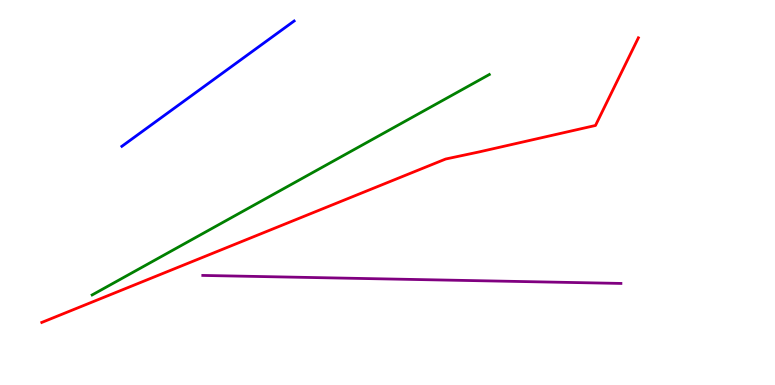[{'lines': ['blue', 'red'], 'intersections': []}, {'lines': ['green', 'red'], 'intersections': []}, {'lines': ['purple', 'red'], 'intersections': []}, {'lines': ['blue', 'green'], 'intersections': []}, {'lines': ['blue', 'purple'], 'intersections': []}, {'lines': ['green', 'purple'], 'intersections': []}]